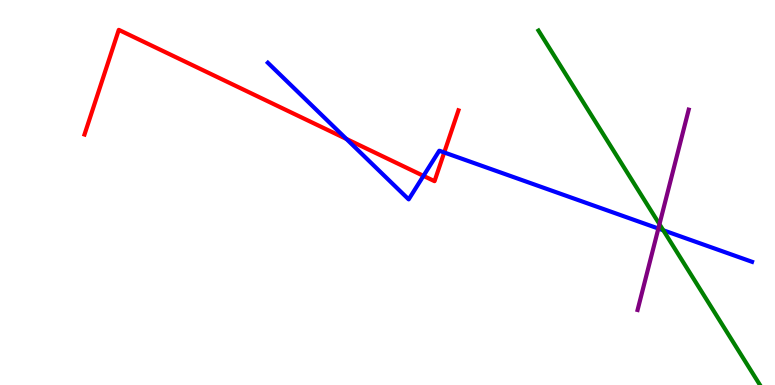[{'lines': ['blue', 'red'], 'intersections': [{'x': 4.47, 'y': 6.39}, {'x': 5.46, 'y': 5.43}, {'x': 5.73, 'y': 6.04}]}, {'lines': ['green', 'red'], 'intersections': []}, {'lines': ['purple', 'red'], 'intersections': []}, {'lines': ['blue', 'green'], 'intersections': [{'x': 8.56, 'y': 4.02}]}, {'lines': ['blue', 'purple'], 'intersections': [{'x': 8.5, 'y': 4.06}]}, {'lines': ['green', 'purple'], 'intersections': [{'x': 8.51, 'y': 4.18}]}]